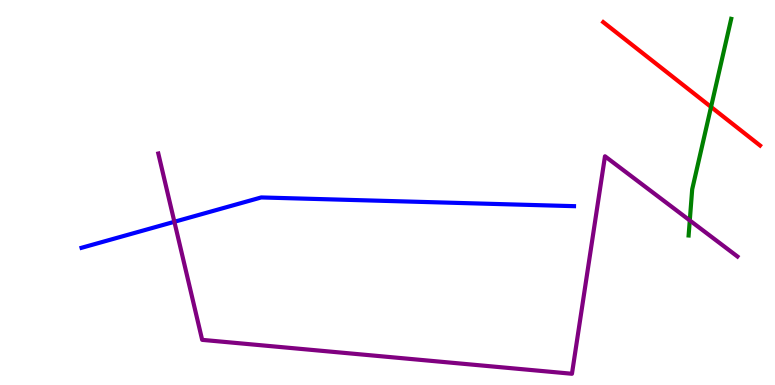[{'lines': ['blue', 'red'], 'intersections': []}, {'lines': ['green', 'red'], 'intersections': [{'x': 9.17, 'y': 7.22}]}, {'lines': ['purple', 'red'], 'intersections': []}, {'lines': ['blue', 'green'], 'intersections': []}, {'lines': ['blue', 'purple'], 'intersections': [{'x': 2.25, 'y': 4.24}]}, {'lines': ['green', 'purple'], 'intersections': [{'x': 8.9, 'y': 4.27}]}]